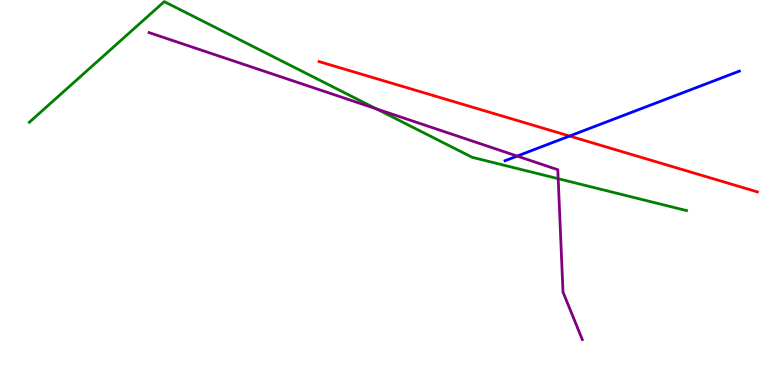[{'lines': ['blue', 'red'], 'intersections': [{'x': 7.35, 'y': 6.47}]}, {'lines': ['green', 'red'], 'intersections': []}, {'lines': ['purple', 'red'], 'intersections': []}, {'lines': ['blue', 'green'], 'intersections': []}, {'lines': ['blue', 'purple'], 'intersections': [{'x': 6.67, 'y': 5.95}]}, {'lines': ['green', 'purple'], 'intersections': [{'x': 4.86, 'y': 7.17}, {'x': 7.2, 'y': 5.36}]}]